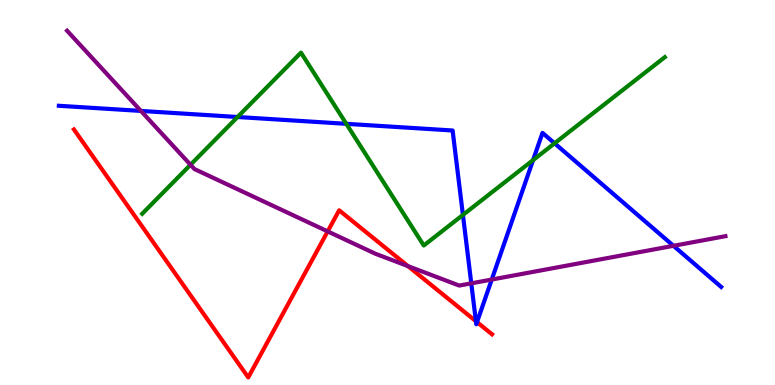[{'lines': ['blue', 'red'], 'intersections': [{'x': 6.14, 'y': 1.66}, {'x': 6.16, 'y': 1.63}]}, {'lines': ['green', 'red'], 'intersections': []}, {'lines': ['purple', 'red'], 'intersections': [{'x': 4.23, 'y': 3.99}, {'x': 5.26, 'y': 3.09}]}, {'lines': ['blue', 'green'], 'intersections': [{'x': 3.07, 'y': 6.96}, {'x': 4.47, 'y': 6.78}, {'x': 5.97, 'y': 4.42}, {'x': 6.88, 'y': 5.84}, {'x': 7.16, 'y': 6.28}]}, {'lines': ['blue', 'purple'], 'intersections': [{'x': 1.82, 'y': 7.12}, {'x': 6.08, 'y': 2.64}, {'x': 6.35, 'y': 2.74}, {'x': 8.69, 'y': 3.62}]}, {'lines': ['green', 'purple'], 'intersections': [{'x': 2.46, 'y': 5.72}]}]